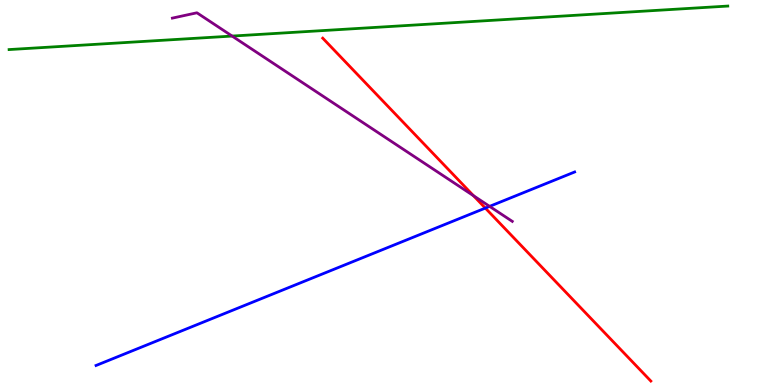[{'lines': ['blue', 'red'], 'intersections': [{'x': 6.26, 'y': 4.59}]}, {'lines': ['green', 'red'], 'intersections': []}, {'lines': ['purple', 'red'], 'intersections': [{'x': 6.11, 'y': 4.92}]}, {'lines': ['blue', 'green'], 'intersections': []}, {'lines': ['blue', 'purple'], 'intersections': [{'x': 6.32, 'y': 4.64}]}, {'lines': ['green', 'purple'], 'intersections': [{'x': 3.0, 'y': 9.06}]}]